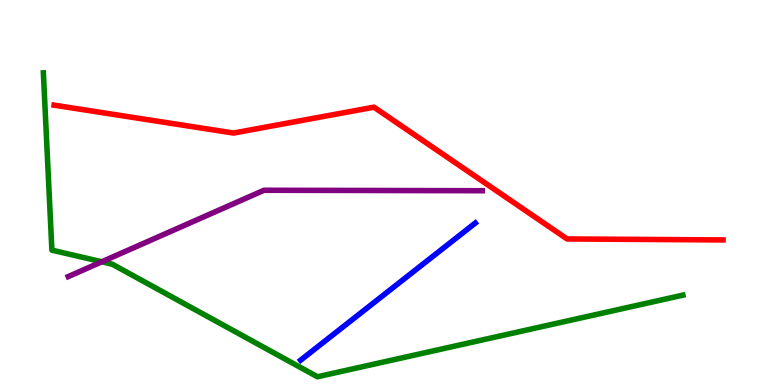[{'lines': ['blue', 'red'], 'intersections': []}, {'lines': ['green', 'red'], 'intersections': []}, {'lines': ['purple', 'red'], 'intersections': []}, {'lines': ['blue', 'green'], 'intersections': []}, {'lines': ['blue', 'purple'], 'intersections': []}, {'lines': ['green', 'purple'], 'intersections': [{'x': 1.31, 'y': 3.2}]}]